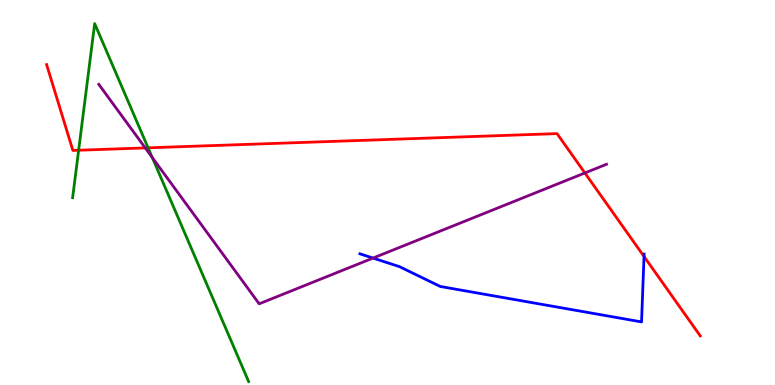[{'lines': ['blue', 'red'], 'intersections': [{'x': 8.31, 'y': 3.34}]}, {'lines': ['green', 'red'], 'intersections': [{'x': 1.01, 'y': 6.1}, {'x': 1.91, 'y': 6.16}]}, {'lines': ['purple', 'red'], 'intersections': [{'x': 1.87, 'y': 6.16}, {'x': 7.55, 'y': 5.51}]}, {'lines': ['blue', 'green'], 'intersections': []}, {'lines': ['blue', 'purple'], 'intersections': [{'x': 4.81, 'y': 3.3}]}, {'lines': ['green', 'purple'], 'intersections': [{'x': 1.96, 'y': 5.91}]}]